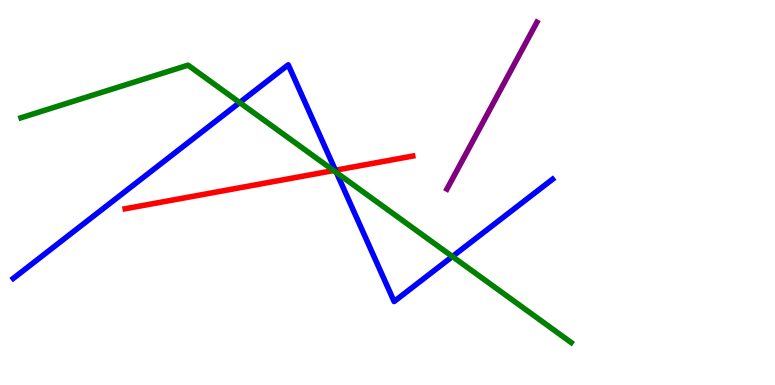[{'lines': ['blue', 'red'], 'intersections': [{'x': 4.33, 'y': 5.58}]}, {'lines': ['green', 'red'], 'intersections': [{'x': 4.3, 'y': 5.57}]}, {'lines': ['purple', 'red'], 'intersections': []}, {'lines': ['blue', 'green'], 'intersections': [{'x': 3.09, 'y': 7.34}, {'x': 4.34, 'y': 5.52}, {'x': 5.84, 'y': 3.34}]}, {'lines': ['blue', 'purple'], 'intersections': []}, {'lines': ['green', 'purple'], 'intersections': []}]